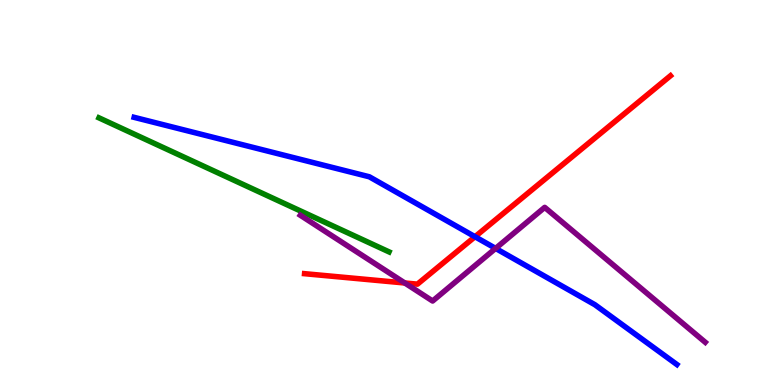[{'lines': ['blue', 'red'], 'intersections': [{'x': 6.13, 'y': 3.85}]}, {'lines': ['green', 'red'], 'intersections': []}, {'lines': ['purple', 'red'], 'intersections': [{'x': 5.22, 'y': 2.65}]}, {'lines': ['blue', 'green'], 'intersections': []}, {'lines': ['blue', 'purple'], 'intersections': [{'x': 6.39, 'y': 3.55}]}, {'lines': ['green', 'purple'], 'intersections': []}]